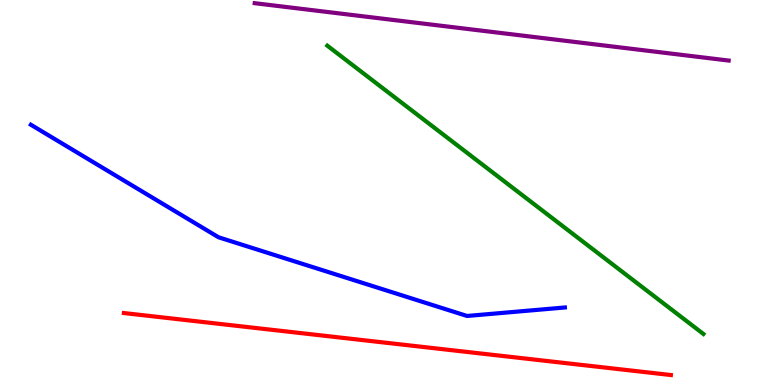[{'lines': ['blue', 'red'], 'intersections': []}, {'lines': ['green', 'red'], 'intersections': []}, {'lines': ['purple', 'red'], 'intersections': []}, {'lines': ['blue', 'green'], 'intersections': []}, {'lines': ['blue', 'purple'], 'intersections': []}, {'lines': ['green', 'purple'], 'intersections': []}]